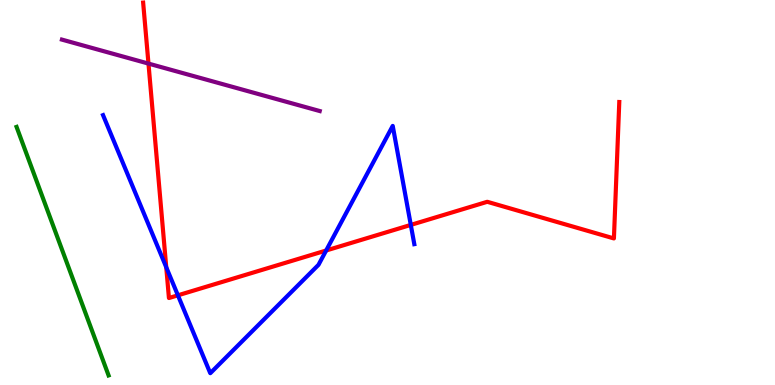[{'lines': ['blue', 'red'], 'intersections': [{'x': 2.15, 'y': 3.06}, {'x': 2.3, 'y': 2.33}, {'x': 4.21, 'y': 3.49}, {'x': 5.3, 'y': 4.16}]}, {'lines': ['green', 'red'], 'intersections': []}, {'lines': ['purple', 'red'], 'intersections': [{'x': 1.92, 'y': 8.35}]}, {'lines': ['blue', 'green'], 'intersections': []}, {'lines': ['blue', 'purple'], 'intersections': []}, {'lines': ['green', 'purple'], 'intersections': []}]